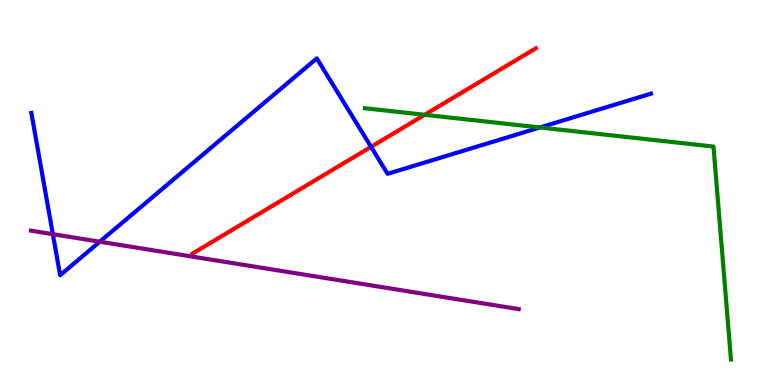[{'lines': ['blue', 'red'], 'intersections': [{'x': 4.79, 'y': 6.19}]}, {'lines': ['green', 'red'], 'intersections': [{'x': 5.48, 'y': 7.02}]}, {'lines': ['purple', 'red'], 'intersections': []}, {'lines': ['blue', 'green'], 'intersections': [{'x': 6.97, 'y': 6.69}]}, {'lines': ['blue', 'purple'], 'intersections': [{'x': 0.682, 'y': 3.92}, {'x': 1.29, 'y': 3.72}]}, {'lines': ['green', 'purple'], 'intersections': []}]